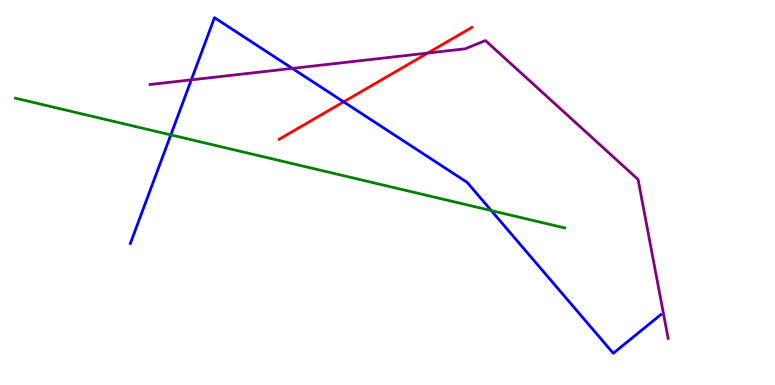[{'lines': ['blue', 'red'], 'intersections': [{'x': 4.43, 'y': 7.35}]}, {'lines': ['green', 'red'], 'intersections': []}, {'lines': ['purple', 'red'], 'intersections': [{'x': 5.52, 'y': 8.62}]}, {'lines': ['blue', 'green'], 'intersections': [{'x': 2.2, 'y': 6.5}, {'x': 6.34, 'y': 4.53}]}, {'lines': ['blue', 'purple'], 'intersections': [{'x': 2.47, 'y': 7.93}, {'x': 3.77, 'y': 8.22}]}, {'lines': ['green', 'purple'], 'intersections': []}]